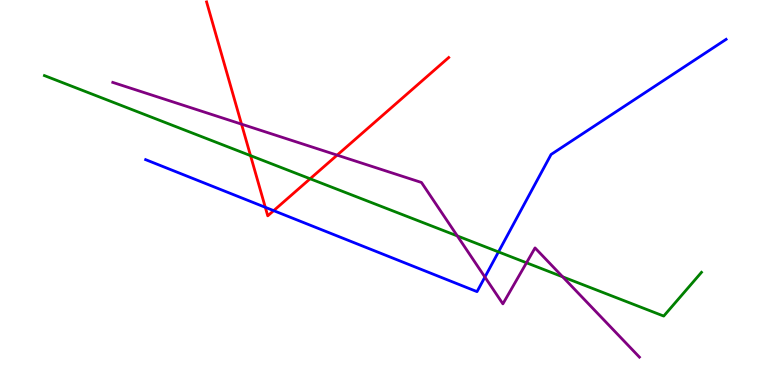[{'lines': ['blue', 'red'], 'intersections': [{'x': 3.42, 'y': 4.62}, {'x': 3.53, 'y': 4.53}]}, {'lines': ['green', 'red'], 'intersections': [{'x': 3.23, 'y': 5.96}, {'x': 4.0, 'y': 5.36}]}, {'lines': ['purple', 'red'], 'intersections': [{'x': 3.12, 'y': 6.78}, {'x': 4.35, 'y': 5.97}]}, {'lines': ['blue', 'green'], 'intersections': [{'x': 6.43, 'y': 3.46}]}, {'lines': ['blue', 'purple'], 'intersections': [{'x': 6.26, 'y': 2.8}]}, {'lines': ['green', 'purple'], 'intersections': [{'x': 5.9, 'y': 3.87}, {'x': 6.79, 'y': 3.17}, {'x': 7.26, 'y': 2.81}]}]